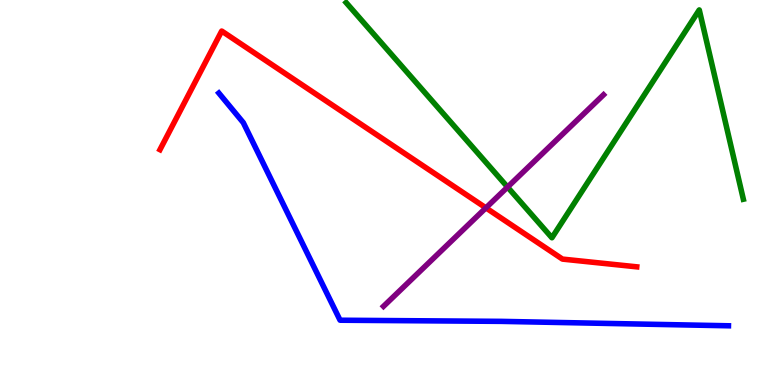[{'lines': ['blue', 'red'], 'intersections': []}, {'lines': ['green', 'red'], 'intersections': []}, {'lines': ['purple', 'red'], 'intersections': [{'x': 6.27, 'y': 4.6}]}, {'lines': ['blue', 'green'], 'intersections': []}, {'lines': ['blue', 'purple'], 'intersections': []}, {'lines': ['green', 'purple'], 'intersections': [{'x': 6.55, 'y': 5.14}]}]